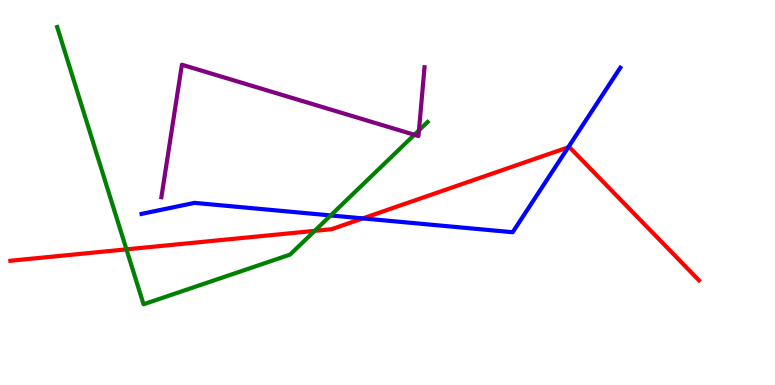[{'lines': ['blue', 'red'], 'intersections': [{'x': 4.68, 'y': 4.33}, {'x': 7.33, 'y': 6.17}]}, {'lines': ['green', 'red'], 'intersections': [{'x': 1.63, 'y': 3.52}, {'x': 4.06, 'y': 4.0}]}, {'lines': ['purple', 'red'], 'intersections': []}, {'lines': ['blue', 'green'], 'intersections': [{'x': 4.27, 'y': 4.4}]}, {'lines': ['blue', 'purple'], 'intersections': []}, {'lines': ['green', 'purple'], 'intersections': [{'x': 5.35, 'y': 6.5}, {'x': 5.41, 'y': 6.61}]}]